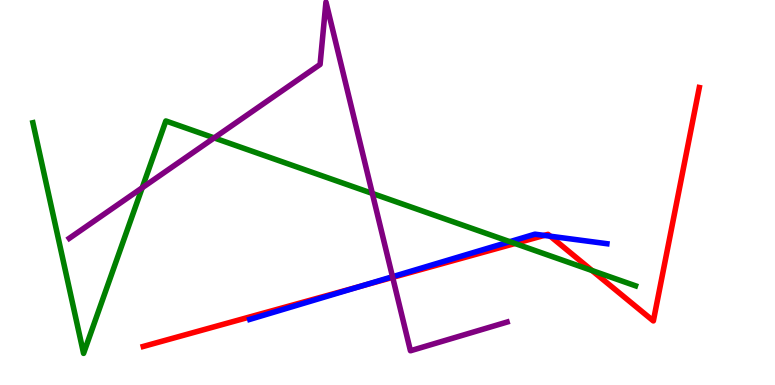[{'lines': ['blue', 'red'], 'intersections': [{'x': 4.66, 'y': 2.57}, {'x': 7.02, 'y': 3.89}, {'x': 7.1, 'y': 3.86}]}, {'lines': ['green', 'red'], 'intersections': [{'x': 6.65, 'y': 3.68}, {'x': 7.64, 'y': 2.97}]}, {'lines': ['purple', 'red'], 'intersections': [{'x': 5.07, 'y': 2.8}]}, {'lines': ['blue', 'green'], 'intersections': [{'x': 6.58, 'y': 3.72}]}, {'lines': ['blue', 'purple'], 'intersections': [{'x': 5.06, 'y': 2.81}]}, {'lines': ['green', 'purple'], 'intersections': [{'x': 1.83, 'y': 5.12}, {'x': 2.76, 'y': 6.42}, {'x': 4.8, 'y': 4.98}]}]